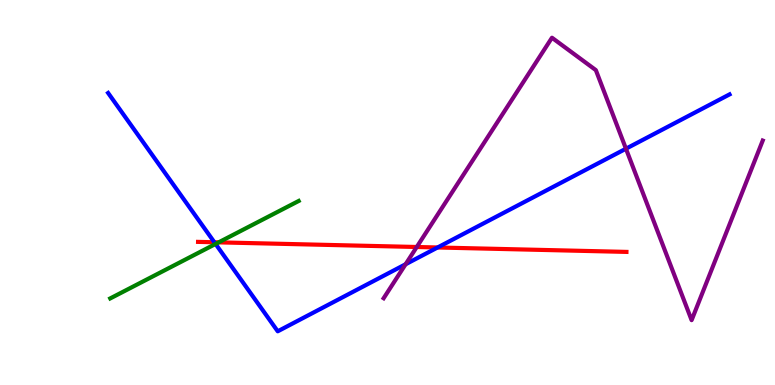[{'lines': ['blue', 'red'], 'intersections': [{'x': 2.77, 'y': 3.71}, {'x': 5.65, 'y': 3.57}]}, {'lines': ['green', 'red'], 'intersections': [{'x': 2.82, 'y': 3.7}]}, {'lines': ['purple', 'red'], 'intersections': [{'x': 5.38, 'y': 3.58}]}, {'lines': ['blue', 'green'], 'intersections': [{'x': 2.78, 'y': 3.66}]}, {'lines': ['blue', 'purple'], 'intersections': [{'x': 5.23, 'y': 3.14}, {'x': 8.08, 'y': 6.14}]}, {'lines': ['green', 'purple'], 'intersections': []}]